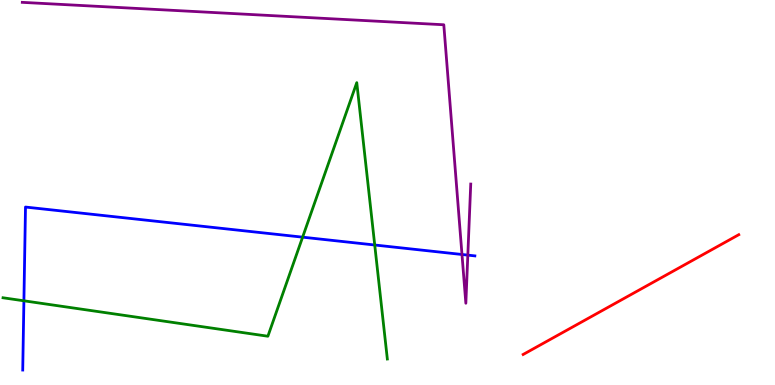[{'lines': ['blue', 'red'], 'intersections': []}, {'lines': ['green', 'red'], 'intersections': []}, {'lines': ['purple', 'red'], 'intersections': []}, {'lines': ['blue', 'green'], 'intersections': [{'x': 0.308, 'y': 2.19}, {'x': 3.9, 'y': 3.84}, {'x': 4.84, 'y': 3.64}]}, {'lines': ['blue', 'purple'], 'intersections': [{'x': 5.96, 'y': 3.39}, {'x': 6.04, 'y': 3.37}]}, {'lines': ['green', 'purple'], 'intersections': []}]